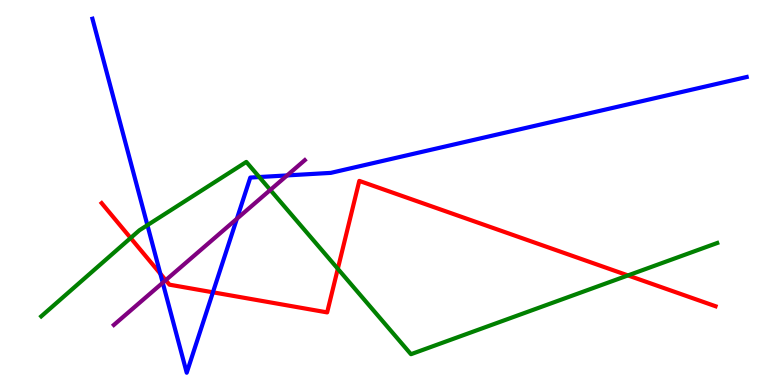[{'lines': ['blue', 'red'], 'intersections': [{'x': 2.07, 'y': 2.89}, {'x': 2.75, 'y': 2.41}]}, {'lines': ['green', 'red'], 'intersections': [{'x': 1.69, 'y': 3.82}, {'x': 4.36, 'y': 3.02}, {'x': 8.1, 'y': 2.85}]}, {'lines': ['purple', 'red'], 'intersections': [{'x': 2.14, 'y': 2.72}]}, {'lines': ['blue', 'green'], 'intersections': [{'x': 1.9, 'y': 4.15}, {'x': 3.35, 'y': 5.4}]}, {'lines': ['blue', 'purple'], 'intersections': [{'x': 2.1, 'y': 2.66}, {'x': 3.06, 'y': 4.32}, {'x': 3.7, 'y': 5.44}]}, {'lines': ['green', 'purple'], 'intersections': [{'x': 3.49, 'y': 5.07}]}]